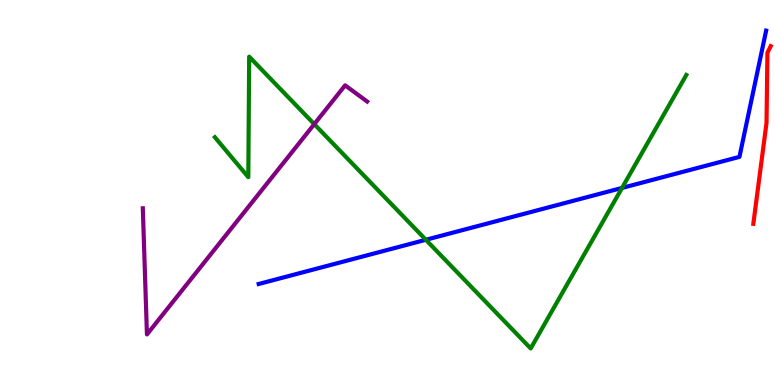[{'lines': ['blue', 'red'], 'intersections': []}, {'lines': ['green', 'red'], 'intersections': []}, {'lines': ['purple', 'red'], 'intersections': []}, {'lines': ['blue', 'green'], 'intersections': [{'x': 5.49, 'y': 3.77}, {'x': 8.03, 'y': 5.12}]}, {'lines': ['blue', 'purple'], 'intersections': []}, {'lines': ['green', 'purple'], 'intersections': [{'x': 4.06, 'y': 6.78}]}]